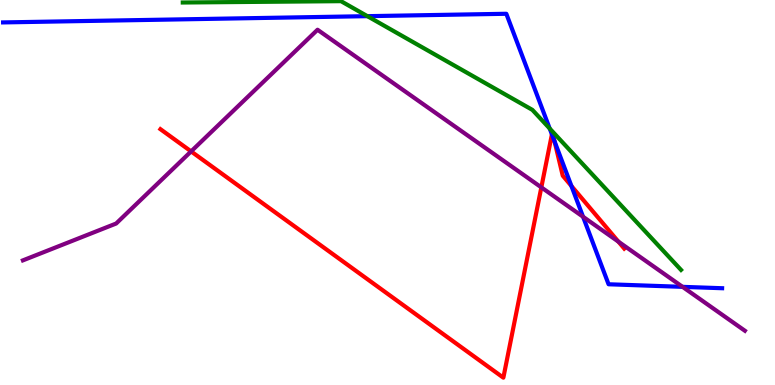[{'lines': ['blue', 'red'], 'intersections': [{'x': 7.12, 'y': 6.51}, {'x': 7.16, 'y': 6.33}, {'x': 7.37, 'y': 5.17}]}, {'lines': ['green', 'red'], 'intersections': []}, {'lines': ['purple', 'red'], 'intersections': [{'x': 2.47, 'y': 6.07}, {'x': 6.98, 'y': 5.13}, {'x': 7.98, 'y': 3.72}]}, {'lines': ['blue', 'green'], 'intersections': [{'x': 4.74, 'y': 9.58}, {'x': 7.09, 'y': 6.66}]}, {'lines': ['blue', 'purple'], 'intersections': [{'x': 7.52, 'y': 4.37}, {'x': 8.81, 'y': 2.55}]}, {'lines': ['green', 'purple'], 'intersections': []}]